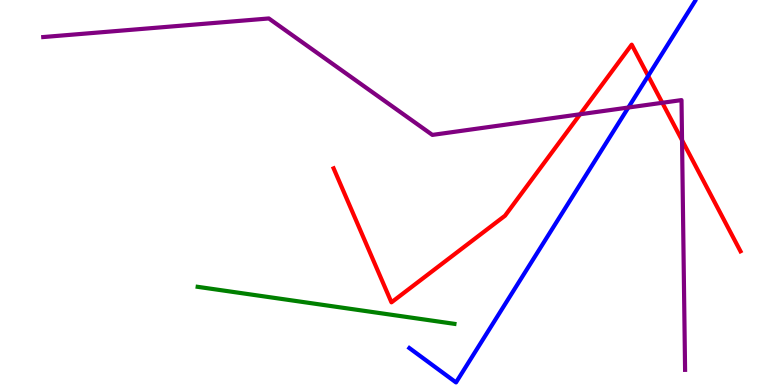[{'lines': ['blue', 'red'], 'intersections': [{'x': 8.36, 'y': 8.03}]}, {'lines': ['green', 'red'], 'intersections': []}, {'lines': ['purple', 'red'], 'intersections': [{'x': 7.49, 'y': 7.03}, {'x': 8.55, 'y': 7.33}, {'x': 8.8, 'y': 6.36}]}, {'lines': ['blue', 'green'], 'intersections': []}, {'lines': ['blue', 'purple'], 'intersections': [{'x': 8.11, 'y': 7.21}]}, {'lines': ['green', 'purple'], 'intersections': []}]